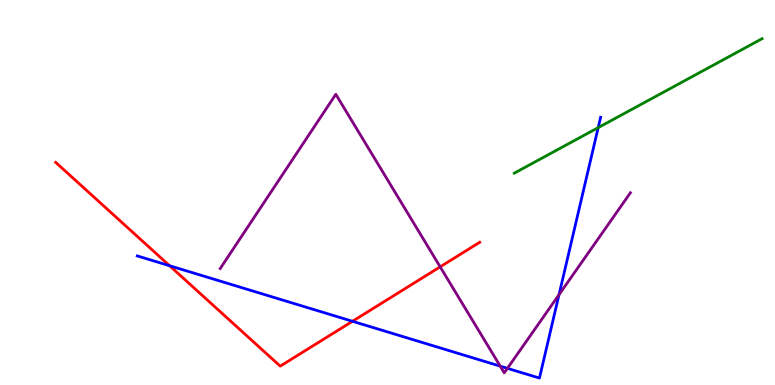[{'lines': ['blue', 'red'], 'intersections': [{'x': 2.19, 'y': 3.1}, {'x': 4.55, 'y': 1.65}]}, {'lines': ['green', 'red'], 'intersections': []}, {'lines': ['purple', 'red'], 'intersections': [{'x': 5.68, 'y': 3.07}]}, {'lines': ['blue', 'green'], 'intersections': [{'x': 7.72, 'y': 6.68}]}, {'lines': ['blue', 'purple'], 'intersections': [{'x': 6.45, 'y': 0.49}, {'x': 6.55, 'y': 0.433}, {'x': 7.21, 'y': 2.35}]}, {'lines': ['green', 'purple'], 'intersections': []}]